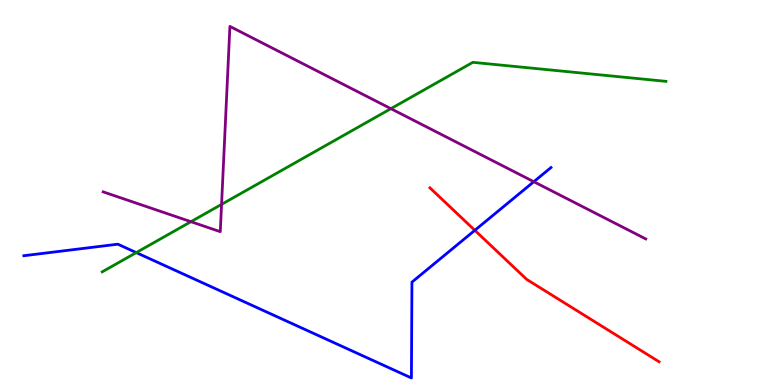[{'lines': ['blue', 'red'], 'intersections': [{'x': 6.13, 'y': 4.02}]}, {'lines': ['green', 'red'], 'intersections': []}, {'lines': ['purple', 'red'], 'intersections': []}, {'lines': ['blue', 'green'], 'intersections': [{'x': 1.76, 'y': 3.44}]}, {'lines': ['blue', 'purple'], 'intersections': [{'x': 6.89, 'y': 5.28}]}, {'lines': ['green', 'purple'], 'intersections': [{'x': 2.46, 'y': 4.24}, {'x': 2.86, 'y': 4.69}, {'x': 5.04, 'y': 7.18}]}]